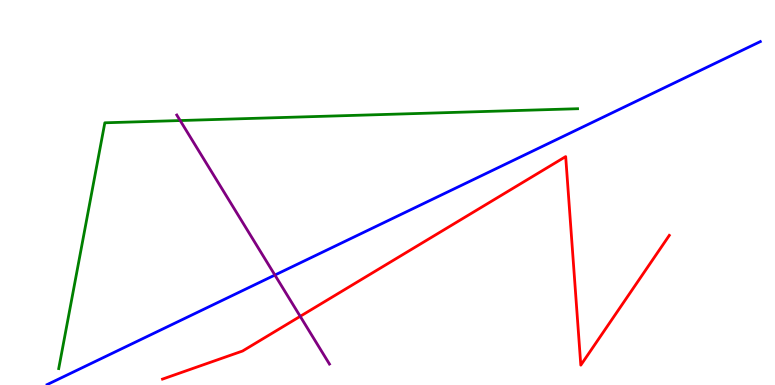[{'lines': ['blue', 'red'], 'intersections': []}, {'lines': ['green', 'red'], 'intersections': []}, {'lines': ['purple', 'red'], 'intersections': [{'x': 3.87, 'y': 1.78}]}, {'lines': ['blue', 'green'], 'intersections': []}, {'lines': ['blue', 'purple'], 'intersections': [{'x': 3.55, 'y': 2.86}]}, {'lines': ['green', 'purple'], 'intersections': [{'x': 2.32, 'y': 6.87}]}]